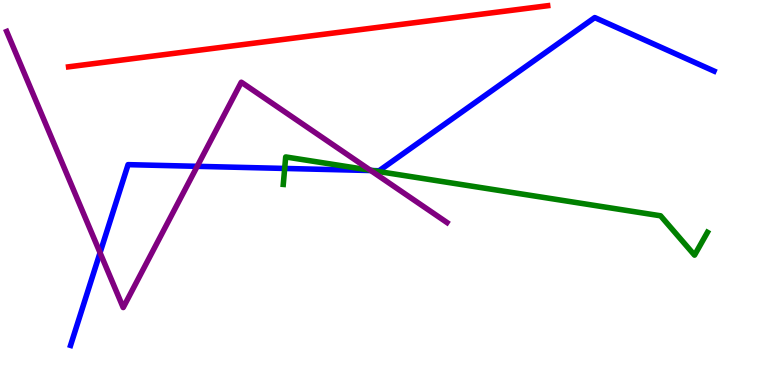[{'lines': ['blue', 'red'], 'intersections': []}, {'lines': ['green', 'red'], 'intersections': []}, {'lines': ['purple', 'red'], 'intersections': []}, {'lines': ['blue', 'green'], 'intersections': [{'x': 3.67, 'y': 5.62}, {'x': 4.81, 'y': 5.57}]}, {'lines': ['blue', 'purple'], 'intersections': [{'x': 1.29, 'y': 3.44}, {'x': 2.54, 'y': 5.68}, {'x': 4.78, 'y': 5.57}]}, {'lines': ['green', 'purple'], 'intersections': [{'x': 4.78, 'y': 5.58}]}]